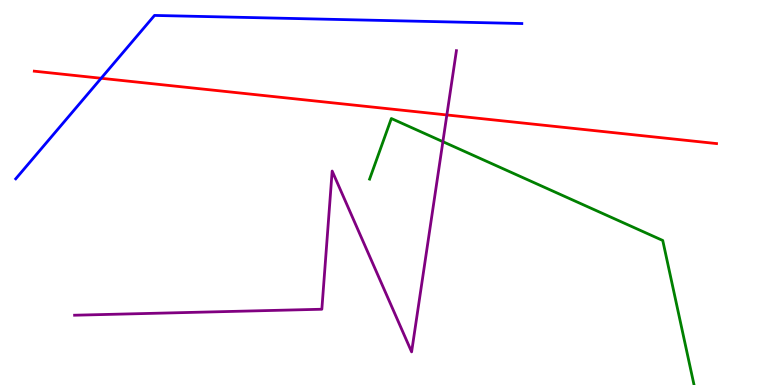[{'lines': ['blue', 'red'], 'intersections': [{'x': 1.31, 'y': 7.97}]}, {'lines': ['green', 'red'], 'intersections': []}, {'lines': ['purple', 'red'], 'intersections': [{'x': 5.77, 'y': 7.01}]}, {'lines': ['blue', 'green'], 'intersections': []}, {'lines': ['blue', 'purple'], 'intersections': []}, {'lines': ['green', 'purple'], 'intersections': [{'x': 5.71, 'y': 6.32}]}]